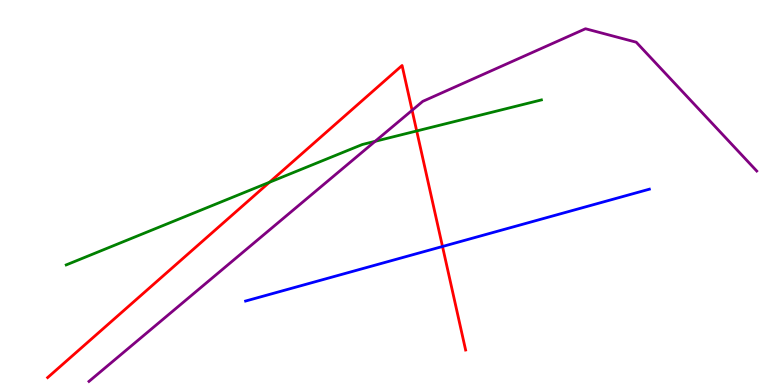[{'lines': ['blue', 'red'], 'intersections': [{'x': 5.71, 'y': 3.6}]}, {'lines': ['green', 'red'], 'intersections': [{'x': 3.48, 'y': 5.27}, {'x': 5.38, 'y': 6.6}]}, {'lines': ['purple', 'red'], 'intersections': [{'x': 5.32, 'y': 7.13}]}, {'lines': ['blue', 'green'], 'intersections': []}, {'lines': ['blue', 'purple'], 'intersections': []}, {'lines': ['green', 'purple'], 'intersections': [{'x': 4.84, 'y': 6.33}]}]